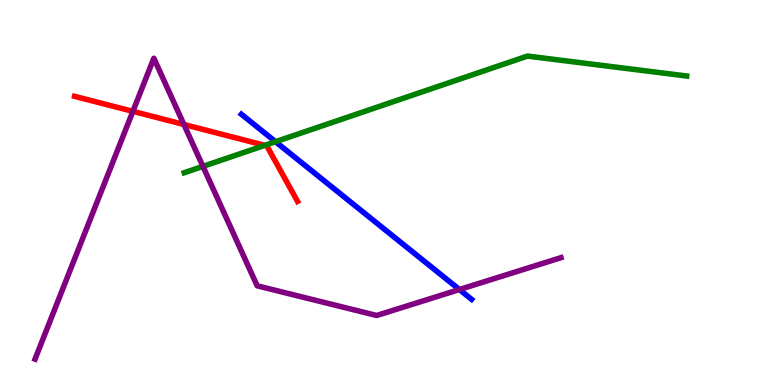[{'lines': ['blue', 'red'], 'intersections': []}, {'lines': ['green', 'red'], 'intersections': [{'x': 3.42, 'y': 6.22}]}, {'lines': ['purple', 'red'], 'intersections': [{'x': 1.71, 'y': 7.11}, {'x': 2.37, 'y': 6.77}]}, {'lines': ['blue', 'green'], 'intersections': [{'x': 3.56, 'y': 6.32}]}, {'lines': ['blue', 'purple'], 'intersections': [{'x': 5.93, 'y': 2.48}]}, {'lines': ['green', 'purple'], 'intersections': [{'x': 2.62, 'y': 5.68}]}]